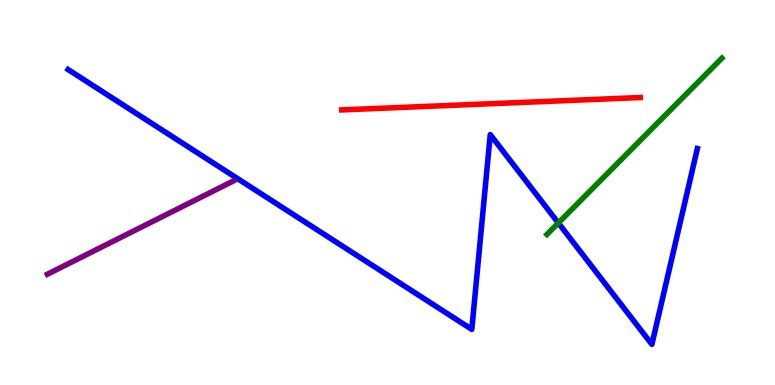[{'lines': ['blue', 'red'], 'intersections': []}, {'lines': ['green', 'red'], 'intersections': []}, {'lines': ['purple', 'red'], 'intersections': []}, {'lines': ['blue', 'green'], 'intersections': [{'x': 7.2, 'y': 4.21}]}, {'lines': ['blue', 'purple'], 'intersections': []}, {'lines': ['green', 'purple'], 'intersections': []}]